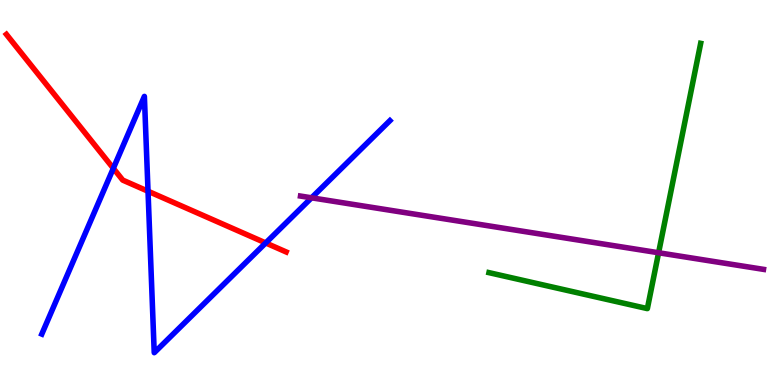[{'lines': ['blue', 'red'], 'intersections': [{'x': 1.46, 'y': 5.63}, {'x': 1.91, 'y': 5.03}, {'x': 3.43, 'y': 3.69}]}, {'lines': ['green', 'red'], 'intersections': []}, {'lines': ['purple', 'red'], 'intersections': []}, {'lines': ['blue', 'green'], 'intersections': []}, {'lines': ['blue', 'purple'], 'intersections': [{'x': 4.02, 'y': 4.86}]}, {'lines': ['green', 'purple'], 'intersections': [{'x': 8.5, 'y': 3.43}]}]